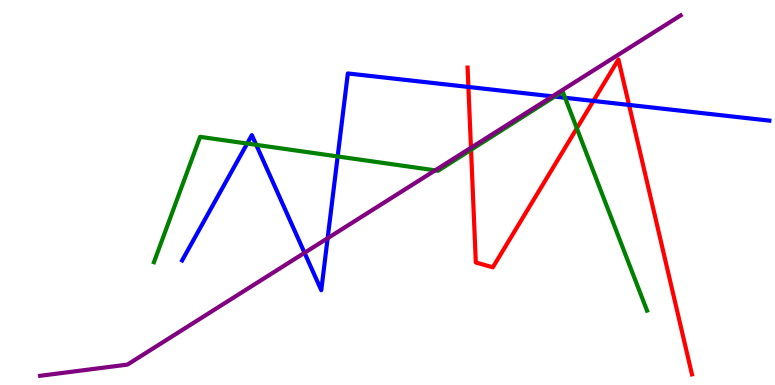[{'lines': ['blue', 'red'], 'intersections': [{'x': 6.04, 'y': 7.74}, {'x': 7.66, 'y': 7.38}, {'x': 8.12, 'y': 7.27}]}, {'lines': ['green', 'red'], 'intersections': [{'x': 6.08, 'y': 6.11}, {'x': 7.44, 'y': 6.67}]}, {'lines': ['purple', 'red'], 'intersections': [{'x': 6.08, 'y': 6.16}]}, {'lines': ['blue', 'green'], 'intersections': [{'x': 3.19, 'y': 6.27}, {'x': 3.31, 'y': 6.24}, {'x': 4.36, 'y': 5.94}, {'x': 7.16, 'y': 7.49}, {'x': 7.29, 'y': 7.46}]}, {'lines': ['blue', 'purple'], 'intersections': [{'x': 3.93, 'y': 3.43}, {'x': 4.23, 'y': 3.81}, {'x': 7.13, 'y': 7.5}]}, {'lines': ['green', 'purple'], 'intersections': [{'x': 5.62, 'y': 5.58}]}]